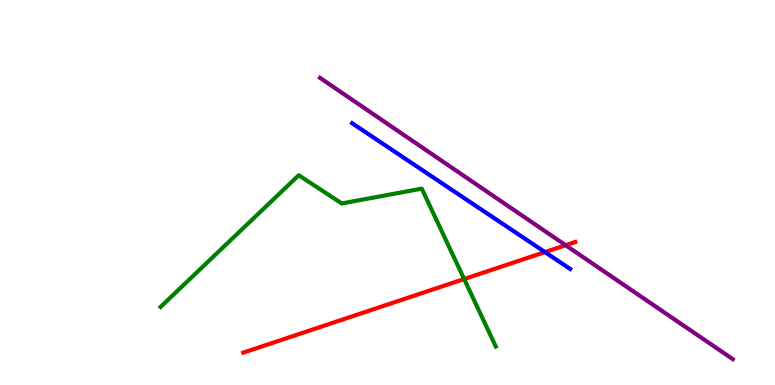[{'lines': ['blue', 'red'], 'intersections': [{'x': 7.03, 'y': 3.45}]}, {'lines': ['green', 'red'], 'intersections': [{'x': 5.99, 'y': 2.75}]}, {'lines': ['purple', 'red'], 'intersections': [{'x': 7.3, 'y': 3.63}]}, {'lines': ['blue', 'green'], 'intersections': []}, {'lines': ['blue', 'purple'], 'intersections': []}, {'lines': ['green', 'purple'], 'intersections': []}]